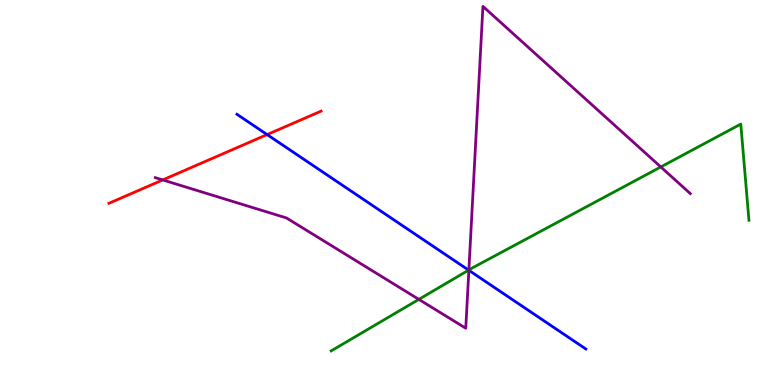[{'lines': ['blue', 'red'], 'intersections': [{'x': 3.45, 'y': 6.5}]}, {'lines': ['green', 'red'], 'intersections': []}, {'lines': ['purple', 'red'], 'intersections': [{'x': 2.1, 'y': 5.33}]}, {'lines': ['blue', 'green'], 'intersections': [{'x': 6.05, 'y': 2.98}]}, {'lines': ['blue', 'purple'], 'intersections': [{'x': 6.05, 'y': 2.98}]}, {'lines': ['green', 'purple'], 'intersections': [{'x': 5.4, 'y': 2.22}, {'x': 6.05, 'y': 2.99}, {'x': 8.53, 'y': 5.66}]}]